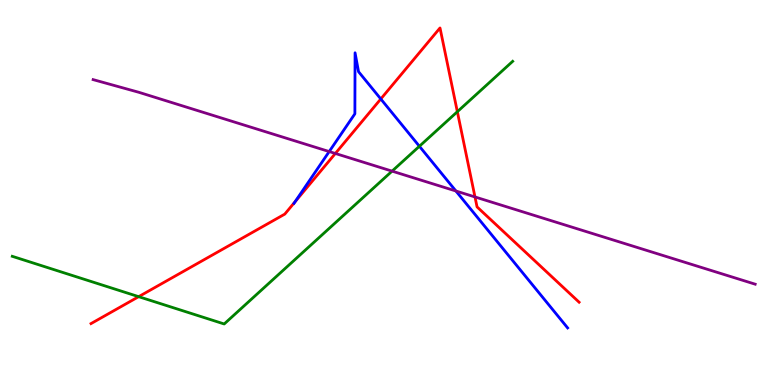[{'lines': ['blue', 'red'], 'intersections': [{'x': 3.81, 'y': 4.76}, {'x': 4.91, 'y': 7.43}]}, {'lines': ['green', 'red'], 'intersections': [{'x': 1.79, 'y': 2.29}, {'x': 5.9, 'y': 7.1}]}, {'lines': ['purple', 'red'], 'intersections': [{'x': 4.33, 'y': 6.01}, {'x': 6.13, 'y': 4.88}]}, {'lines': ['blue', 'green'], 'intersections': [{'x': 5.41, 'y': 6.2}]}, {'lines': ['blue', 'purple'], 'intersections': [{'x': 4.25, 'y': 6.06}, {'x': 5.88, 'y': 5.04}]}, {'lines': ['green', 'purple'], 'intersections': [{'x': 5.06, 'y': 5.55}]}]